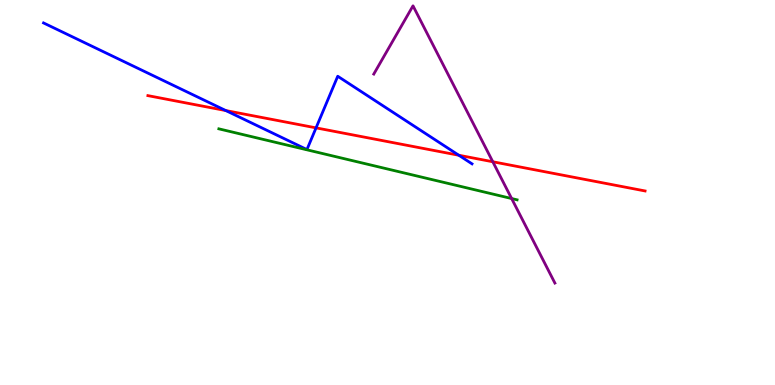[{'lines': ['blue', 'red'], 'intersections': [{'x': 2.91, 'y': 7.13}, {'x': 4.08, 'y': 6.68}, {'x': 5.92, 'y': 5.97}]}, {'lines': ['green', 'red'], 'intersections': []}, {'lines': ['purple', 'red'], 'intersections': [{'x': 6.36, 'y': 5.8}]}, {'lines': ['blue', 'green'], 'intersections': []}, {'lines': ['blue', 'purple'], 'intersections': []}, {'lines': ['green', 'purple'], 'intersections': [{'x': 6.6, 'y': 4.84}]}]